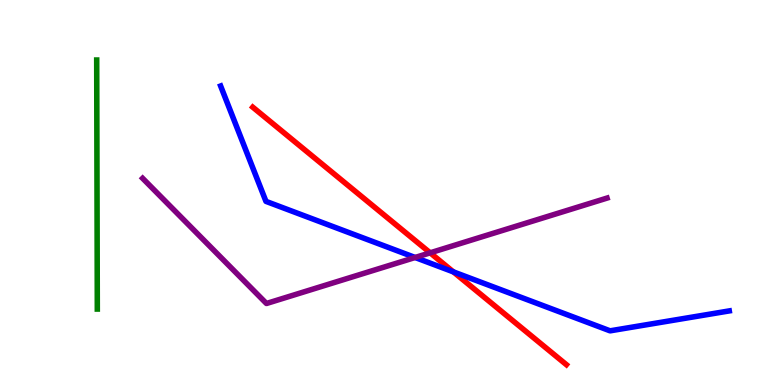[{'lines': ['blue', 'red'], 'intersections': [{'x': 5.85, 'y': 2.94}]}, {'lines': ['green', 'red'], 'intersections': []}, {'lines': ['purple', 'red'], 'intersections': [{'x': 5.55, 'y': 3.43}]}, {'lines': ['blue', 'green'], 'intersections': []}, {'lines': ['blue', 'purple'], 'intersections': [{'x': 5.36, 'y': 3.31}]}, {'lines': ['green', 'purple'], 'intersections': []}]